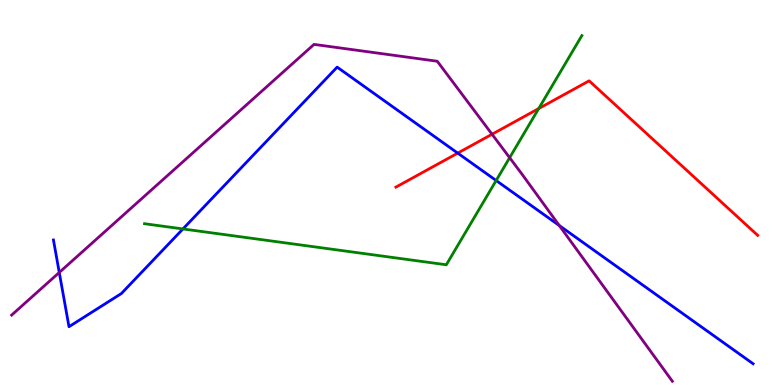[{'lines': ['blue', 'red'], 'intersections': [{'x': 5.91, 'y': 6.02}]}, {'lines': ['green', 'red'], 'intersections': [{'x': 6.95, 'y': 7.18}]}, {'lines': ['purple', 'red'], 'intersections': [{'x': 6.35, 'y': 6.51}]}, {'lines': ['blue', 'green'], 'intersections': [{'x': 2.36, 'y': 4.05}, {'x': 6.4, 'y': 5.31}]}, {'lines': ['blue', 'purple'], 'intersections': [{'x': 0.765, 'y': 2.92}, {'x': 7.22, 'y': 4.14}]}, {'lines': ['green', 'purple'], 'intersections': [{'x': 6.58, 'y': 5.9}]}]